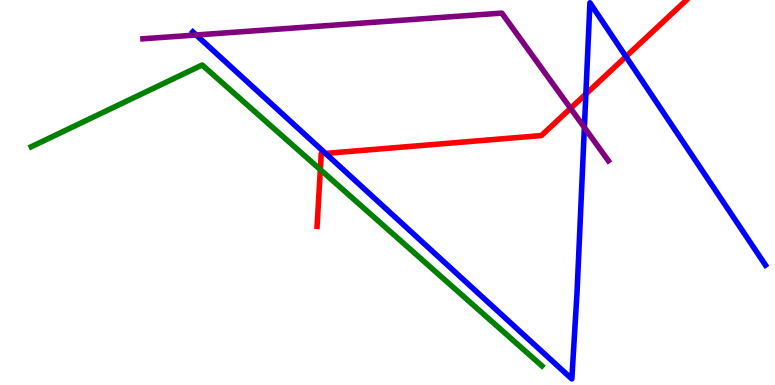[{'lines': ['blue', 'red'], 'intersections': [{'x': 4.2, 'y': 6.01}, {'x': 7.56, 'y': 7.56}, {'x': 8.08, 'y': 8.53}]}, {'lines': ['green', 'red'], 'intersections': [{'x': 4.13, 'y': 5.59}]}, {'lines': ['purple', 'red'], 'intersections': [{'x': 7.36, 'y': 7.19}]}, {'lines': ['blue', 'green'], 'intersections': []}, {'lines': ['blue', 'purple'], 'intersections': [{'x': 2.53, 'y': 9.09}, {'x': 7.54, 'y': 6.69}]}, {'lines': ['green', 'purple'], 'intersections': []}]